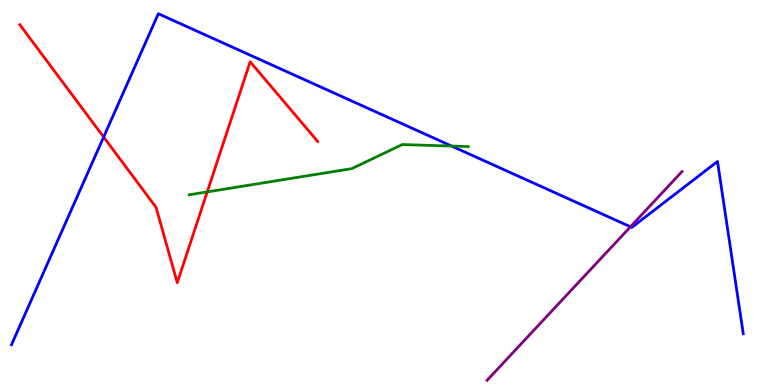[{'lines': ['blue', 'red'], 'intersections': [{'x': 1.34, 'y': 6.44}]}, {'lines': ['green', 'red'], 'intersections': [{'x': 2.67, 'y': 5.02}]}, {'lines': ['purple', 'red'], 'intersections': []}, {'lines': ['blue', 'green'], 'intersections': [{'x': 5.83, 'y': 6.21}]}, {'lines': ['blue', 'purple'], 'intersections': [{'x': 8.13, 'y': 4.11}]}, {'lines': ['green', 'purple'], 'intersections': []}]